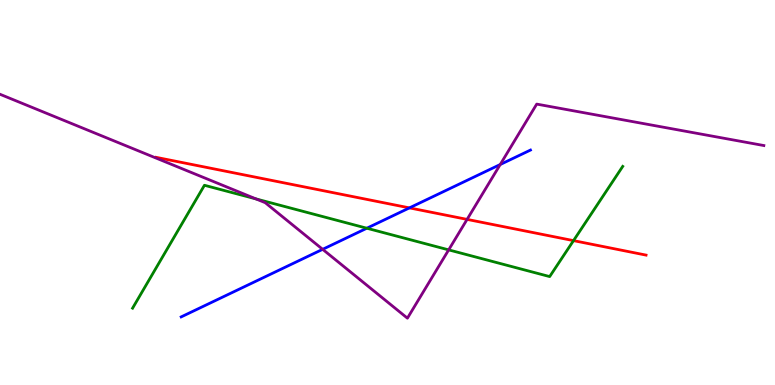[{'lines': ['blue', 'red'], 'intersections': [{'x': 5.28, 'y': 4.6}]}, {'lines': ['green', 'red'], 'intersections': [{'x': 7.4, 'y': 3.75}]}, {'lines': ['purple', 'red'], 'intersections': [{'x': 6.03, 'y': 4.3}]}, {'lines': ['blue', 'green'], 'intersections': [{'x': 4.73, 'y': 4.07}]}, {'lines': ['blue', 'purple'], 'intersections': [{'x': 4.16, 'y': 3.52}, {'x': 6.45, 'y': 5.73}]}, {'lines': ['green', 'purple'], 'intersections': [{'x': 3.3, 'y': 4.83}, {'x': 5.79, 'y': 3.51}]}]